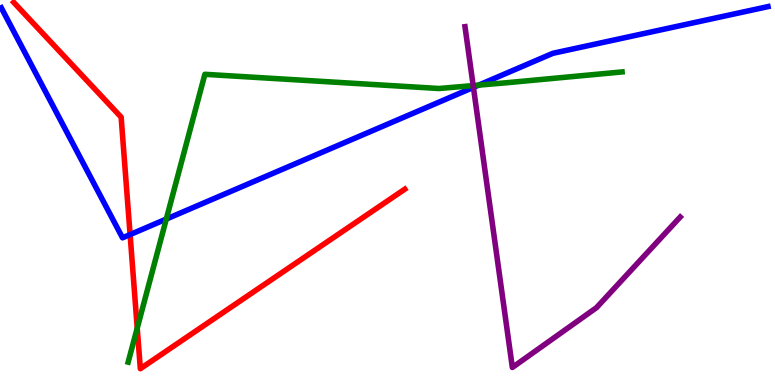[{'lines': ['blue', 'red'], 'intersections': [{'x': 1.68, 'y': 3.91}]}, {'lines': ['green', 'red'], 'intersections': [{'x': 1.77, 'y': 1.48}]}, {'lines': ['purple', 'red'], 'intersections': []}, {'lines': ['blue', 'green'], 'intersections': [{'x': 2.15, 'y': 4.31}, {'x': 6.18, 'y': 7.79}]}, {'lines': ['blue', 'purple'], 'intersections': [{'x': 6.11, 'y': 7.73}]}, {'lines': ['green', 'purple'], 'intersections': [{'x': 6.11, 'y': 7.78}]}]